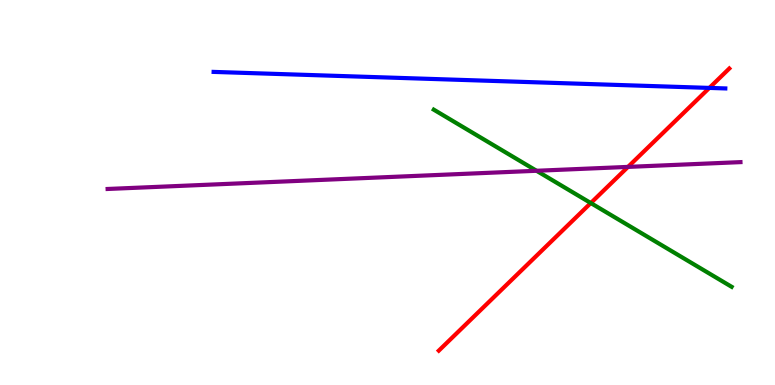[{'lines': ['blue', 'red'], 'intersections': [{'x': 9.15, 'y': 7.72}]}, {'lines': ['green', 'red'], 'intersections': [{'x': 7.62, 'y': 4.73}]}, {'lines': ['purple', 'red'], 'intersections': [{'x': 8.1, 'y': 5.67}]}, {'lines': ['blue', 'green'], 'intersections': []}, {'lines': ['blue', 'purple'], 'intersections': []}, {'lines': ['green', 'purple'], 'intersections': [{'x': 6.92, 'y': 5.56}]}]